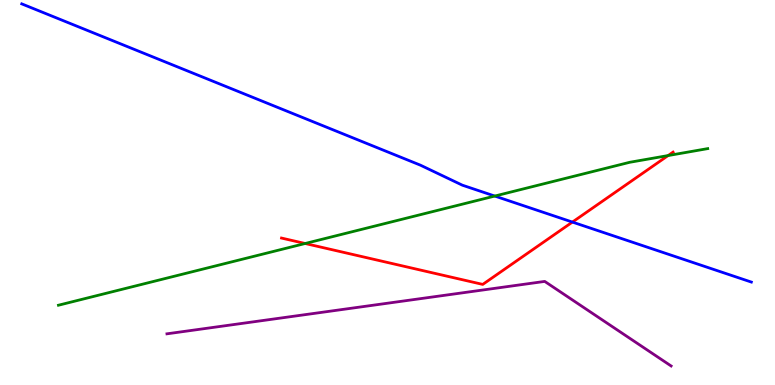[{'lines': ['blue', 'red'], 'intersections': [{'x': 7.39, 'y': 4.23}]}, {'lines': ['green', 'red'], 'intersections': [{'x': 3.94, 'y': 3.68}, {'x': 8.62, 'y': 5.96}]}, {'lines': ['purple', 'red'], 'intersections': []}, {'lines': ['blue', 'green'], 'intersections': [{'x': 6.38, 'y': 4.91}]}, {'lines': ['blue', 'purple'], 'intersections': []}, {'lines': ['green', 'purple'], 'intersections': []}]